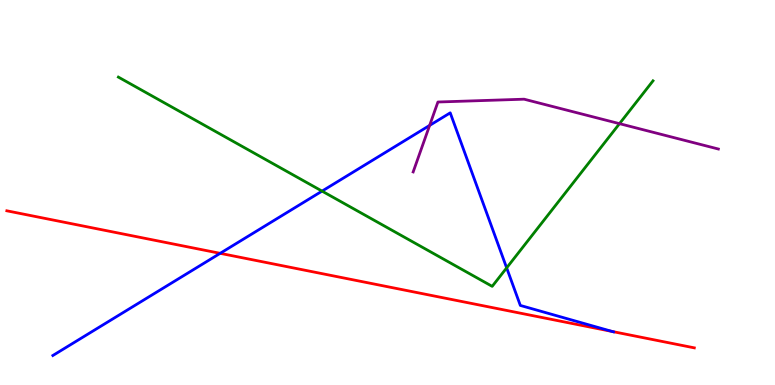[{'lines': ['blue', 'red'], 'intersections': [{'x': 2.84, 'y': 3.42}, {'x': 7.9, 'y': 1.39}]}, {'lines': ['green', 'red'], 'intersections': []}, {'lines': ['purple', 'red'], 'intersections': []}, {'lines': ['blue', 'green'], 'intersections': [{'x': 4.16, 'y': 5.04}, {'x': 6.54, 'y': 3.04}]}, {'lines': ['blue', 'purple'], 'intersections': [{'x': 5.54, 'y': 6.74}]}, {'lines': ['green', 'purple'], 'intersections': [{'x': 7.99, 'y': 6.79}]}]